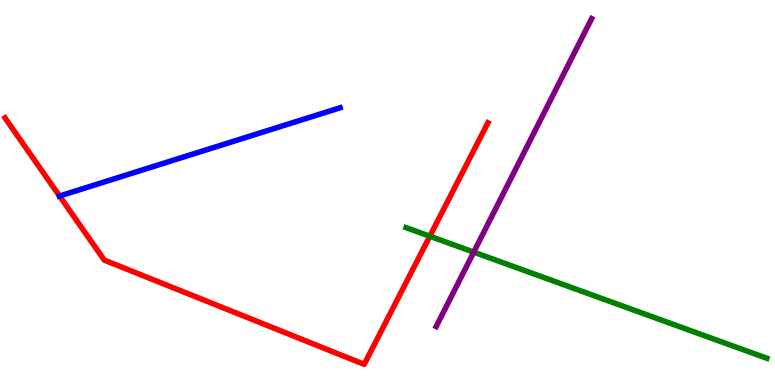[{'lines': ['blue', 'red'], 'intersections': [{'x': 0.768, 'y': 4.91}]}, {'lines': ['green', 'red'], 'intersections': [{'x': 5.55, 'y': 3.86}]}, {'lines': ['purple', 'red'], 'intersections': []}, {'lines': ['blue', 'green'], 'intersections': []}, {'lines': ['blue', 'purple'], 'intersections': []}, {'lines': ['green', 'purple'], 'intersections': [{'x': 6.11, 'y': 3.45}]}]